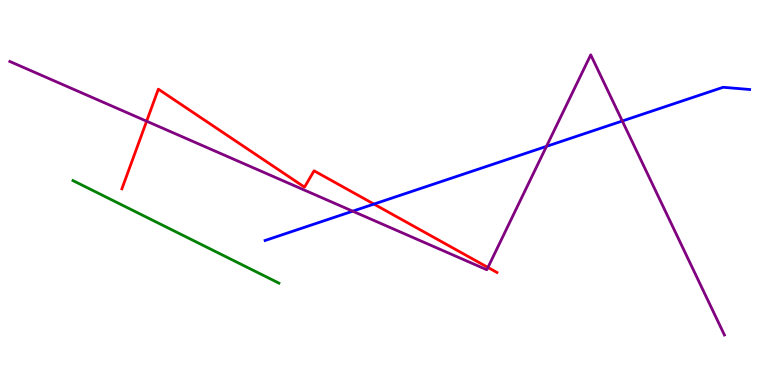[{'lines': ['blue', 'red'], 'intersections': [{'x': 4.83, 'y': 4.7}]}, {'lines': ['green', 'red'], 'intersections': []}, {'lines': ['purple', 'red'], 'intersections': [{'x': 1.89, 'y': 6.85}, {'x': 6.3, 'y': 3.05}]}, {'lines': ['blue', 'green'], 'intersections': []}, {'lines': ['blue', 'purple'], 'intersections': [{'x': 4.55, 'y': 4.51}, {'x': 7.05, 'y': 6.2}, {'x': 8.03, 'y': 6.86}]}, {'lines': ['green', 'purple'], 'intersections': []}]